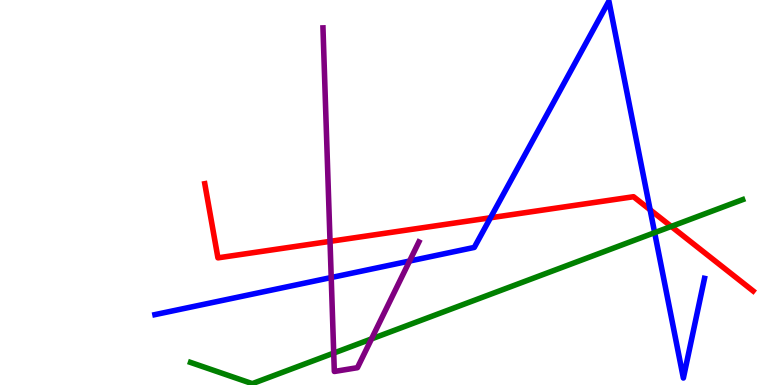[{'lines': ['blue', 'red'], 'intersections': [{'x': 6.33, 'y': 4.34}, {'x': 8.39, 'y': 4.55}]}, {'lines': ['green', 'red'], 'intersections': [{'x': 8.66, 'y': 4.12}]}, {'lines': ['purple', 'red'], 'intersections': [{'x': 4.26, 'y': 3.73}]}, {'lines': ['blue', 'green'], 'intersections': [{'x': 8.45, 'y': 3.96}]}, {'lines': ['blue', 'purple'], 'intersections': [{'x': 4.27, 'y': 2.79}, {'x': 5.28, 'y': 3.22}]}, {'lines': ['green', 'purple'], 'intersections': [{'x': 4.31, 'y': 0.829}, {'x': 4.79, 'y': 1.2}]}]